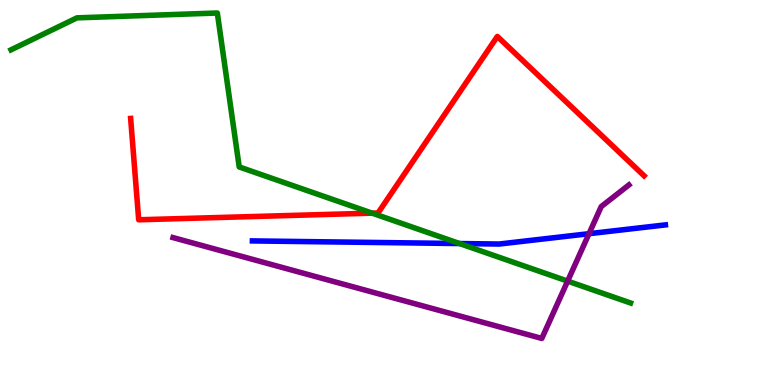[{'lines': ['blue', 'red'], 'intersections': []}, {'lines': ['green', 'red'], 'intersections': [{'x': 4.8, 'y': 4.46}]}, {'lines': ['purple', 'red'], 'intersections': []}, {'lines': ['blue', 'green'], 'intersections': [{'x': 5.93, 'y': 3.67}]}, {'lines': ['blue', 'purple'], 'intersections': [{'x': 7.6, 'y': 3.93}]}, {'lines': ['green', 'purple'], 'intersections': [{'x': 7.32, 'y': 2.7}]}]